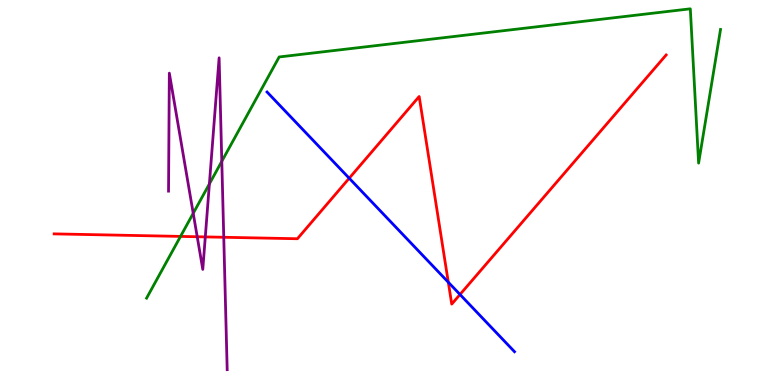[{'lines': ['blue', 'red'], 'intersections': [{'x': 4.51, 'y': 5.37}, {'x': 5.78, 'y': 2.67}, {'x': 5.94, 'y': 2.35}]}, {'lines': ['green', 'red'], 'intersections': [{'x': 2.33, 'y': 3.86}]}, {'lines': ['purple', 'red'], 'intersections': [{'x': 2.54, 'y': 3.85}, {'x': 2.65, 'y': 3.85}, {'x': 2.89, 'y': 3.84}]}, {'lines': ['blue', 'green'], 'intersections': []}, {'lines': ['blue', 'purple'], 'intersections': []}, {'lines': ['green', 'purple'], 'intersections': [{'x': 2.49, 'y': 4.46}, {'x': 2.7, 'y': 5.22}, {'x': 2.86, 'y': 5.81}]}]